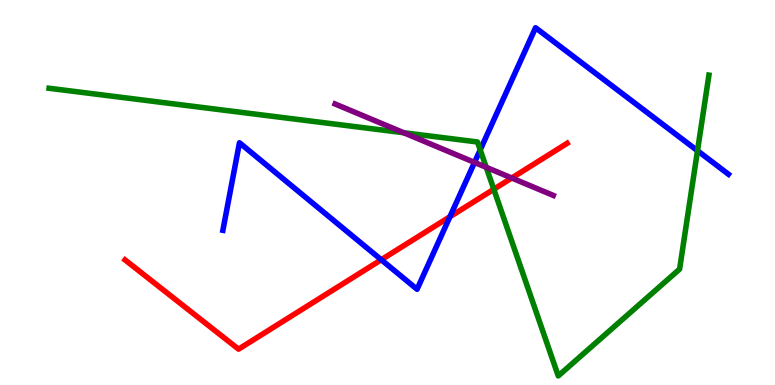[{'lines': ['blue', 'red'], 'intersections': [{'x': 4.92, 'y': 3.25}, {'x': 5.81, 'y': 4.37}]}, {'lines': ['green', 'red'], 'intersections': [{'x': 6.37, 'y': 5.08}]}, {'lines': ['purple', 'red'], 'intersections': [{'x': 6.6, 'y': 5.38}]}, {'lines': ['blue', 'green'], 'intersections': [{'x': 6.2, 'y': 6.11}, {'x': 9.0, 'y': 6.09}]}, {'lines': ['blue', 'purple'], 'intersections': [{'x': 6.12, 'y': 5.78}]}, {'lines': ['green', 'purple'], 'intersections': [{'x': 5.21, 'y': 6.55}, {'x': 6.27, 'y': 5.65}]}]